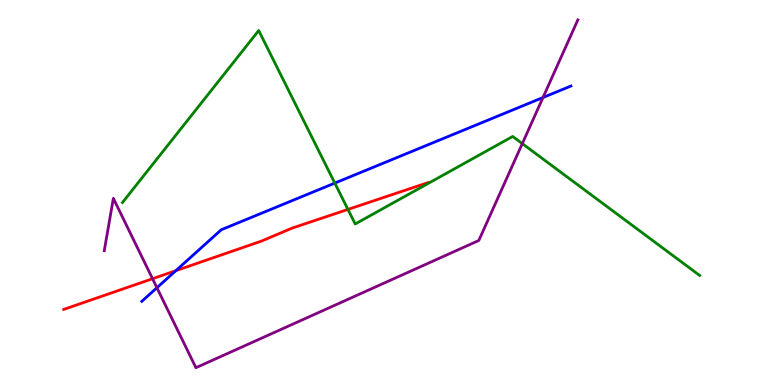[{'lines': ['blue', 'red'], 'intersections': [{'x': 2.27, 'y': 2.97}]}, {'lines': ['green', 'red'], 'intersections': [{'x': 4.49, 'y': 4.56}]}, {'lines': ['purple', 'red'], 'intersections': [{'x': 1.97, 'y': 2.76}]}, {'lines': ['blue', 'green'], 'intersections': [{'x': 4.32, 'y': 5.24}]}, {'lines': ['blue', 'purple'], 'intersections': [{'x': 2.02, 'y': 2.53}, {'x': 7.01, 'y': 7.47}]}, {'lines': ['green', 'purple'], 'intersections': [{'x': 6.74, 'y': 6.27}]}]